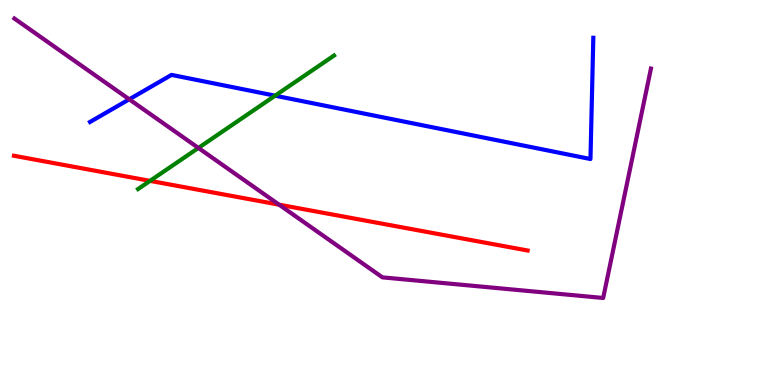[{'lines': ['blue', 'red'], 'intersections': []}, {'lines': ['green', 'red'], 'intersections': [{'x': 1.94, 'y': 5.3}]}, {'lines': ['purple', 'red'], 'intersections': [{'x': 3.6, 'y': 4.68}]}, {'lines': ['blue', 'green'], 'intersections': [{'x': 3.55, 'y': 7.51}]}, {'lines': ['blue', 'purple'], 'intersections': [{'x': 1.67, 'y': 7.42}]}, {'lines': ['green', 'purple'], 'intersections': [{'x': 2.56, 'y': 6.16}]}]